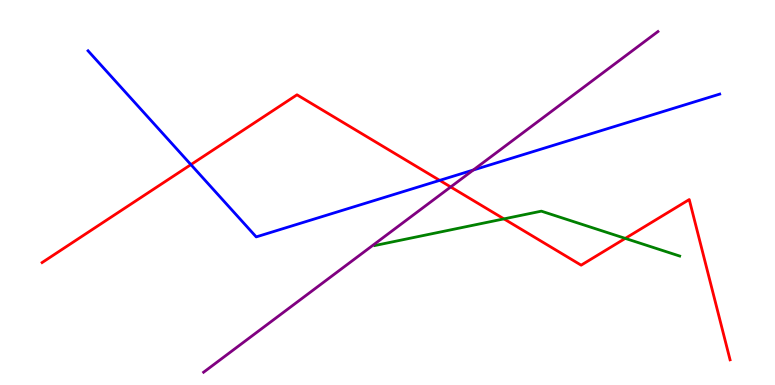[{'lines': ['blue', 'red'], 'intersections': [{'x': 2.46, 'y': 5.72}, {'x': 5.67, 'y': 5.32}]}, {'lines': ['green', 'red'], 'intersections': [{'x': 6.5, 'y': 4.31}, {'x': 8.07, 'y': 3.81}]}, {'lines': ['purple', 'red'], 'intersections': [{'x': 5.82, 'y': 5.14}]}, {'lines': ['blue', 'green'], 'intersections': []}, {'lines': ['blue', 'purple'], 'intersections': [{'x': 6.11, 'y': 5.58}]}, {'lines': ['green', 'purple'], 'intersections': []}]